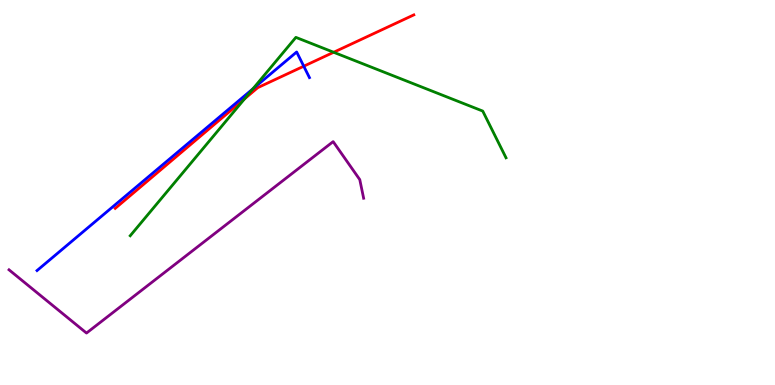[{'lines': ['blue', 'red'], 'intersections': [{'x': 3.92, 'y': 8.28}]}, {'lines': ['green', 'red'], 'intersections': [{'x': 3.16, 'y': 7.43}, {'x': 4.31, 'y': 8.64}]}, {'lines': ['purple', 'red'], 'intersections': []}, {'lines': ['blue', 'green'], 'intersections': [{'x': 3.26, 'y': 7.69}]}, {'lines': ['blue', 'purple'], 'intersections': []}, {'lines': ['green', 'purple'], 'intersections': []}]